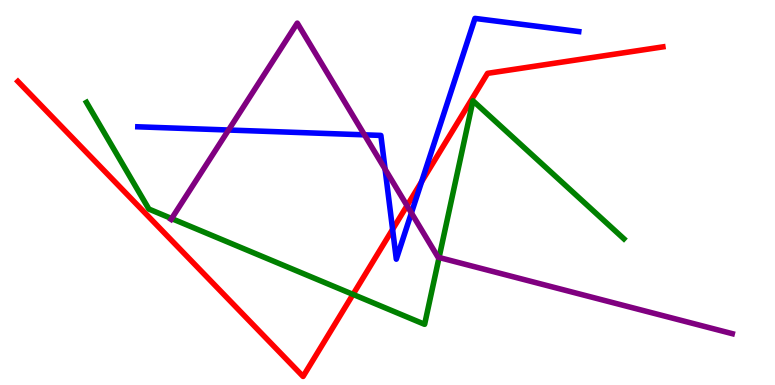[{'lines': ['blue', 'red'], 'intersections': [{'x': 5.07, 'y': 4.04}, {'x': 5.44, 'y': 5.28}]}, {'lines': ['green', 'red'], 'intersections': [{'x': 4.56, 'y': 2.35}]}, {'lines': ['purple', 'red'], 'intersections': [{'x': 5.25, 'y': 4.66}]}, {'lines': ['blue', 'green'], 'intersections': []}, {'lines': ['blue', 'purple'], 'intersections': [{'x': 2.95, 'y': 6.62}, {'x': 4.7, 'y': 6.5}, {'x': 4.97, 'y': 5.61}, {'x': 5.31, 'y': 4.47}]}, {'lines': ['green', 'purple'], 'intersections': [{'x': 2.21, 'y': 4.32}, {'x': 5.67, 'y': 3.31}]}]